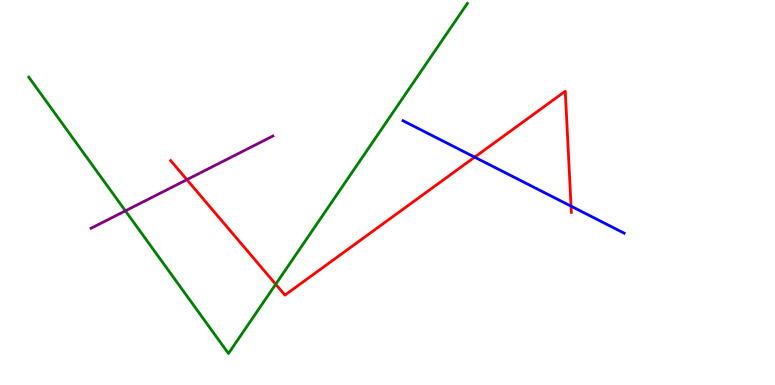[{'lines': ['blue', 'red'], 'intersections': [{'x': 6.12, 'y': 5.92}, {'x': 7.37, 'y': 4.65}]}, {'lines': ['green', 'red'], 'intersections': [{'x': 3.56, 'y': 2.62}]}, {'lines': ['purple', 'red'], 'intersections': [{'x': 2.41, 'y': 5.33}]}, {'lines': ['blue', 'green'], 'intersections': []}, {'lines': ['blue', 'purple'], 'intersections': []}, {'lines': ['green', 'purple'], 'intersections': [{'x': 1.62, 'y': 4.52}]}]